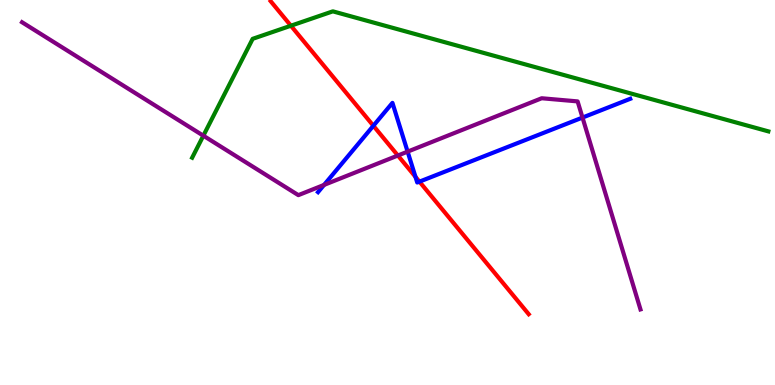[{'lines': ['blue', 'red'], 'intersections': [{'x': 4.82, 'y': 6.73}, {'x': 5.36, 'y': 5.41}, {'x': 5.41, 'y': 5.28}]}, {'lines': ['green', 'red'], 'intersections': [{'x': 3.75, 'y': 9.33}]}, {'lines': ['purple', 'red'], 'intersections': [{'x': 5.13, 'y': 5.96}]}, {'lines': ['blue', 'green'], 'intersections': []}, {'lines': ['blue', 'purple'], 'intersections': [{'x': 4.18, 'y': 5.2}, {'x': 5.26, 'y': 6.06}, {'x': 7.52, 'y': 6.95}]}, {'lines': ['green', 'purple'], 'intersections': [{'x': 2.62, 'y': 6.48}]}]